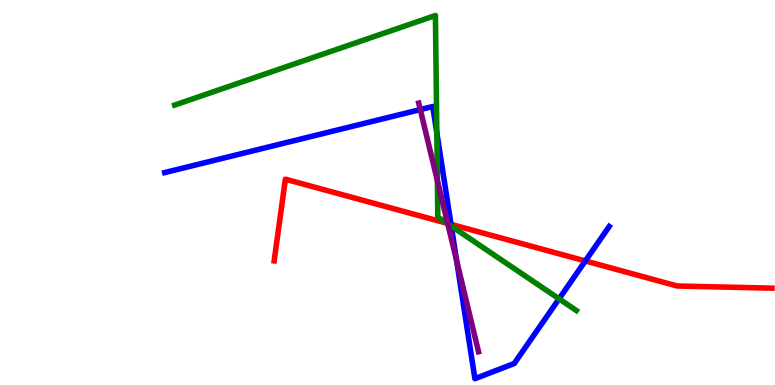[{'lines': ['blue', 'red'], 'intersections': [{'x': 5.82, 'y': 4.17}, {'x': 7.55, 'y': 3.22}]}, {'lines': ['green', 'red'], 'intersections': [{'x': 5.77, 'y': 4.2}]}, {'lines': ['purple', 'red'], 'intersections': [{'x': 5.78, 'y': 4.2}]}, {'lines': ['blue', 'green'], 'intersections': [{'x': 5.64, 'y': 6.55}, {'x': 5.82, 'y': 4.13}, {'x': 7.21, 'y': 2.24}]}, {'lines': ['blue', 'purple'], 'intersections': [{'x': 5.42, 'y': 7.15}, {'x': 5.89, 'y': 3.23}]}, {'lines': ['green', 'purple'], 'intersections': [{'x': 5.64, 'y': 5.31}, {'x': 5.78, 'y': 4.19}]}]